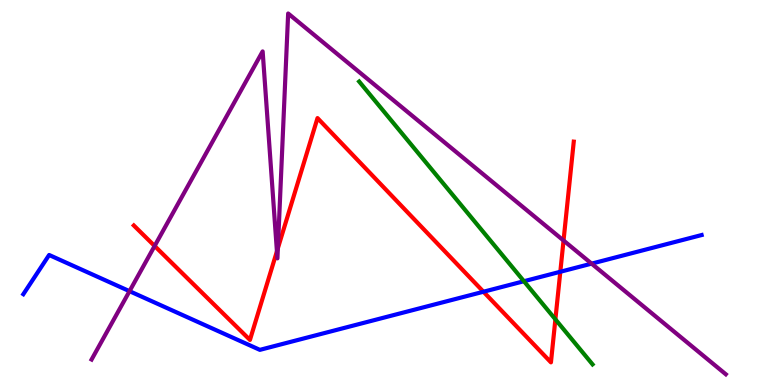[{'lines': ['blue', 'red'], 'intersections': [{'x': 6.24, 'y': 2.42}, {'x': 7.23, 'y': 2.94}]}, {'lines': ['green', 'red'], 'intersections': [{'x': 7.17, 'y': 1.71}]}, {'lines': ['purple', 'red'], 'intersections': [{'x': 2.0, 'y': 3.61}, {'x': 3.57, 'y': 3.47}, {'x': 3.59, 'y': 3.55}, {'x': 7.27, 'y': 3.75}]}, {'lines': ['blue', 'green'], 'intersections': [{'x': 6.76, 'y': 2.7}]}, {'lines': ['blue', 'purple'], 'intersections': [{'x': 1.67, 'y': 2.44}, {'x': 7.63, 'y': 3.15}]}, {'lines': ['green', 'purple'], 'intersections': []}]